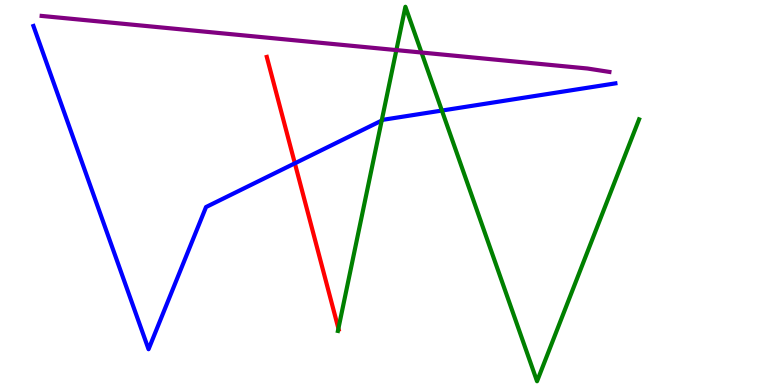[{'lines': ['blue', 'red'], 'intersections': [{'x': 3.8, 'y': 5.76}]}, {'lines': ['green', 'red'], 'intersections': [{'x': 4.37, 'y': 1.47}]}, {'lines': ['purple', 'red'], 'intersections': []}, {'lines': ['blue', 'green'], 'intersections': [{'x': 4.93, 'y': 6.87}, {'x': 5.7, 'y': 7.13}]}, {'lines': ['blue', 'purple'], 'intersections': []}, {'lines': ['green', 'purple'], 'intersections': [{'x': 5.11, 'y': 8.7}, {'x': 5.44, 'y': 8.64}]}]